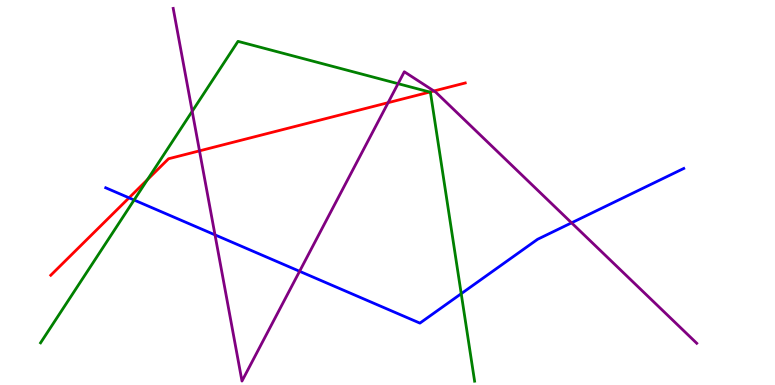[{'lines': ['blue', 'red'], 'intersections': [{'x': 1.67, 'y': 4.86}]}, {'lines': ['green', 'red'], 'intersections': [{'x': 1.9, 'y': 5.33}, {'x': 5.55, 'y': 7.61}]}, {'lines': ['purple', 'red'], 'intersections': [{'x': 2.57, 'y': 6.08}, {'x': 5.01, 'y': 7.33}, {'x': 5.6, 'y': 7.64}]}, {'lines': ['blue', 'green'], 'intersections': [{'x': 1.73, 'y': 4.8}, {'x': 5.95, 'y': 2.37}]}, {'lines': ['blue', 'purple'], 'intersections': [{'x': 2.77, 'y': 3.9}, {'x': 3.87, 'y': 2.95}, {'x': 7.37, 'y': 4.21}]}, {'lines': ['green', 'purple'], 'intersections': [{'x': 2.48, 'y': 7.11}, {'x': 5.14, 'y': 7.83}]}]